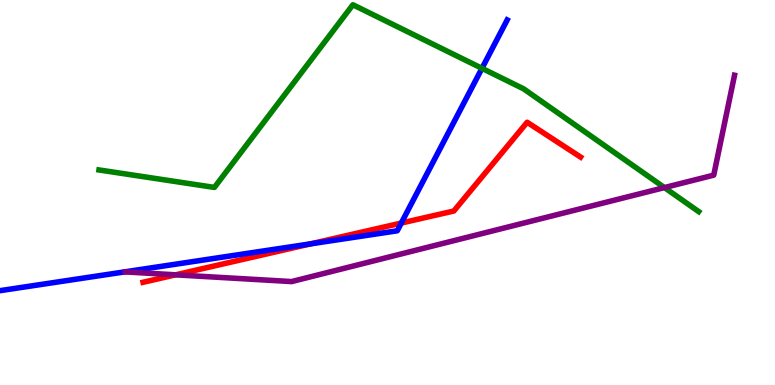[{'lines': ['blue', 'red'], 'intersections': [{'x': 4.01, 'y': 3.67}, {'x': 5.18, 'y': 4.21}]}, {'lines': ['green', 'red'], 'intersections': []}, {'lines': ['purple', 'red'], 'intersections': [{'x': 2.27, 'y': 2.86}]}, {'lines': ['blue', 'green'], 'intersections': [{'x': 6.22, 'y': 8.23}]}, {'lines': ['blue', 'purple'], 'intersections': []}, {'lines': ['green', 'purple'], 'intersections': [{'x': 8.57, 'y': 5.13}]}]